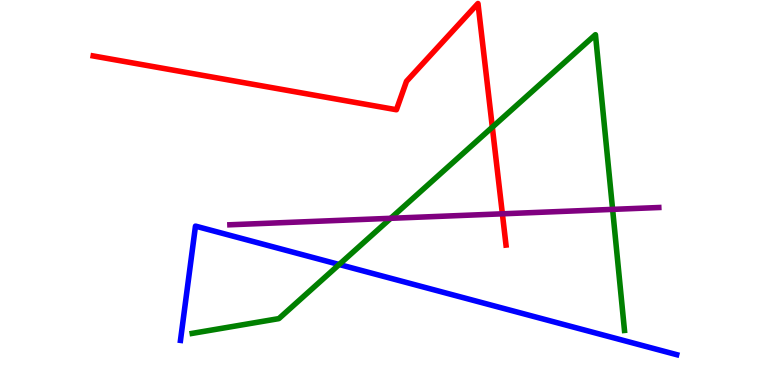[{'lines': ['blue', 'red'], 'intersections': []}, {'lines': ['green', 'red'], 'intersections': [{'x': 6.35, 'y': 6.7}]}, {'lines': ['purple', 'red'], 'intersections': [{'x': 6.48, 'y': 4.45}]}, {'lines': ['blue', 'green'], 'intersections': [{'x': 4.38, 'y': 3.13}]}, {'lines': ['blue', 'purple'], 'intersections': []}, {'lines': ['green', 'purple'], 'intersections': [{'x': 5.04, 'y': 4.33}, {'x': 7.9, 'y': 4.56}]}]